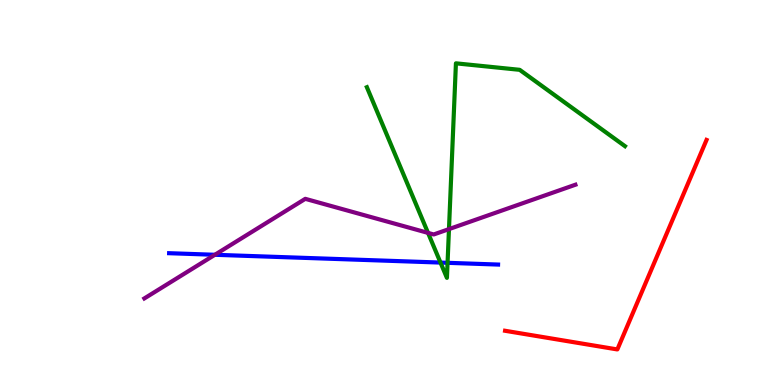[{'lines': ['blue', 'red'], 'intersections': []}, {'lines': ['green', 'red'], 'intersections': []}, {'lines': ['purple', 'red'], 'intersections': []}, {'lines': ['blue', 'green'], 'intersections': [{'x': 5.68, 'y': 3.18}, {'x': 5.77, 'y': 3.17}]}, {'lines': ['blue', 'purple'], 'intersections': [{'x': 2.77, 'y': 3.38}]}, {'lines': ['green', 'purple'], 'intersections': [{'x': 5.52, 'y': 3.95}, {'x': 5.79, 'y': 4.05}]}]